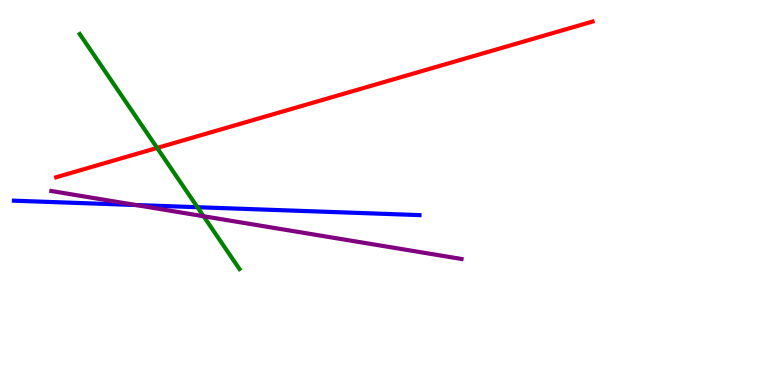[{'lines': ['blue', 'red'], 'intersections': []}, {'lines': ['green', 'red'], 'intersections': [{'x': 2.03, 'y': 6.16}]}, {'lines': ['purple', 'red'], 'intersections': []}, {'lines': ['blue', 'green'], 'intersections': [{'x': 2.55, 'y': 4.62}]}, {'lines': ['blue', 'purple'], 'intersections': [{'x': 1.75, 'y': 4.67}]}, {'lines': ['green', 'purple'], 'intersections': [{'x': 2.63, 'y': 4.38}]}]